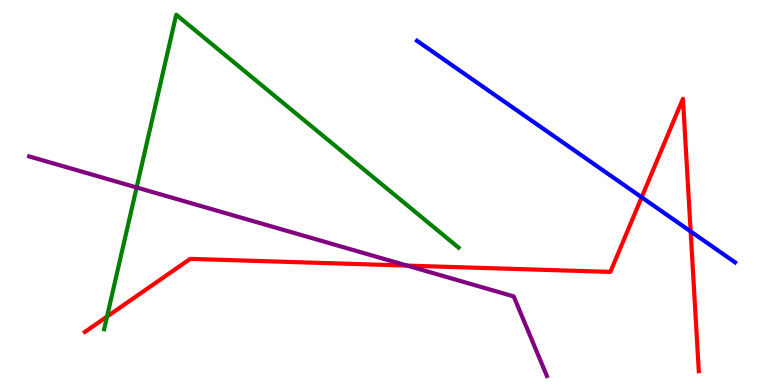[{'lines': ['blue', 'red'], 'intersections': [{'x': 8.28, 'y': 4.88}, {'x': 8.91, 'y': 3.99}]}, {'lines': ['green', 'red'], 'intersections': [{'x': 1.38, 'y': 1.78}]}, {'lines': ['purple', 'red'], 'intersections': [{'x': 5.25, 'y': 3.1}]}, {'lines': ['blue', 'green'], 'intersections': []}, {'lines': ['blue', 'purple'], 'intersections': []}, {'lines': ['green', 'purple'], 'intersections': [{'x': 1.76, 'y': 5.13}]}]